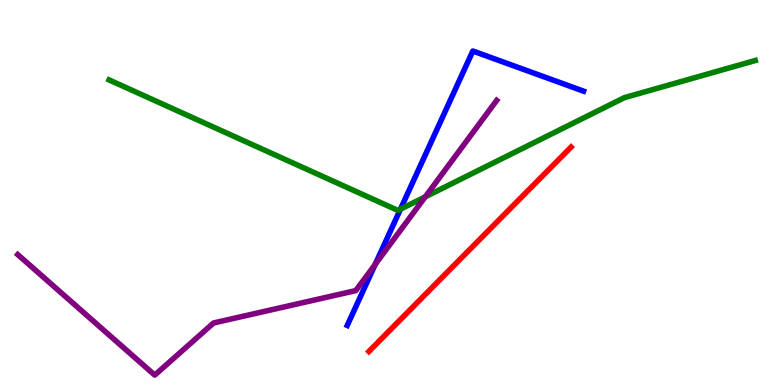[{'lines': ['blue', 'red'], 'intersections': []}, {'lines': ['green', 'red'], 'intersections': []}, {'lines': ['purple', 'red'], 'intersections': []}, {'lines': ['blue', 'green'], 'intersections': [{'x': 5.17, 'y': 4.57}]}, {'lines': ['blue', 'purple'], 'intersections': [{'x': 4.84, 'y': 3.13}]}, {'lines': ['green', 'purple'], 'intersections': [{'x': 5.49, 'y': 4.89}]}]